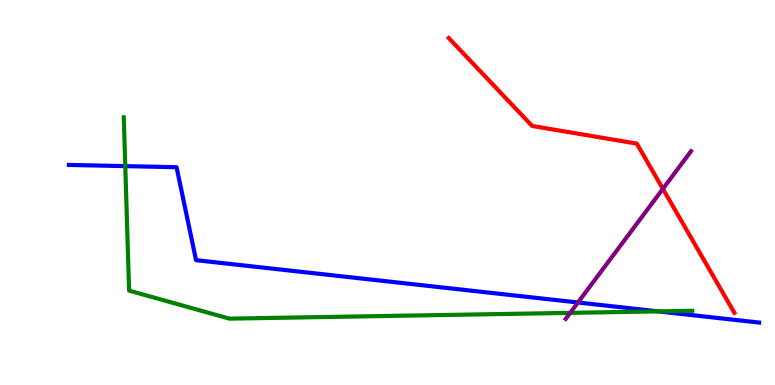[{'lines': ['blue', 'red'], 'intersections': []}, {'lines': ['green', 'red'], 'intersections': []}, {'lines': ['purple', 'red'], 'intersections': [{'x': 8.55, 'y': 5.09}]}, {'lines': ['blue', 'green'], 'intersections': [{'x': 1.62, 'y': 5.68}, {'x': 8.49, 'y': 1.91}]}, {'lines': ['blue', 'purple'], 'intersections': [{'x': 7.46, 'y': 2.14}]}, {'lines': ['green', 'purple'], 'intersections': [{'x': 7.36, 'y': 1.87}]}]